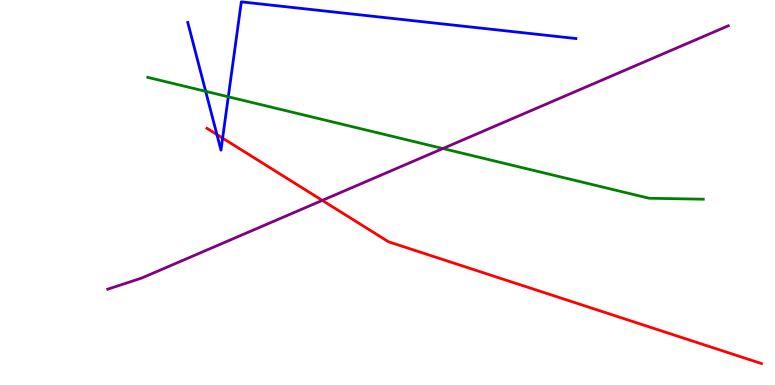[{'lines': ['blue', 'red'], 'intersections': [{'x': 2.8, 'y': 6.51}, {'x': 2.87, 'y': 6.41}]}, {'lines': ['green', 'red'], 'intersections': []}, {'lines': ['purple', 'red'], 'intersections': [{'x': 4.16, 'y': 4.79}]}, {'lines': ['blue', 'green'], 'intersections': [{'x': 2.65, 'y': 7.63}, {'x': 2.95, 'y': 7.49}]}, {'lines': ['blue', 'purple'], 'intersections': []}, {'lines': ['green', 'purple'], 'intersections': [{'x': 5.71, 'y': 6.14}]}]